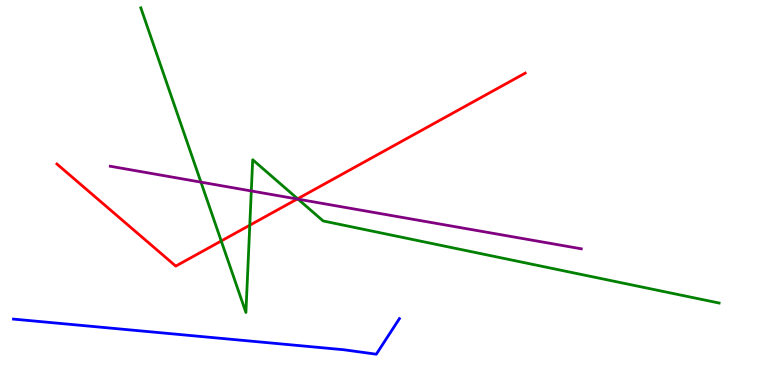[{'lines': ['blue', 'red'], 'intersections': []}, {'lines': ['green', 'red'], 'intersections': [{'x': 2.85, 'y': 3.74}, {'x': 3.22, 'y': 4.15}, {'x': 3.84, 'y': 4.84}]}, {'lines': ['purple', 'red'], 'intersections': [{'x': 3.84, 'y': 4.83}]}, {'lines': ['blue', 'green'], 'intersections': []}, {'lines': ['blue', 'purple'], 'intersections': []}, {'lines': ['green', 'purple'], 'intersections': [{'x': 2.59, 'y': 5.27}, {'x': 3.24, 'y': 5.04}, {'x': 3.85, 'y': 4.83}]}]